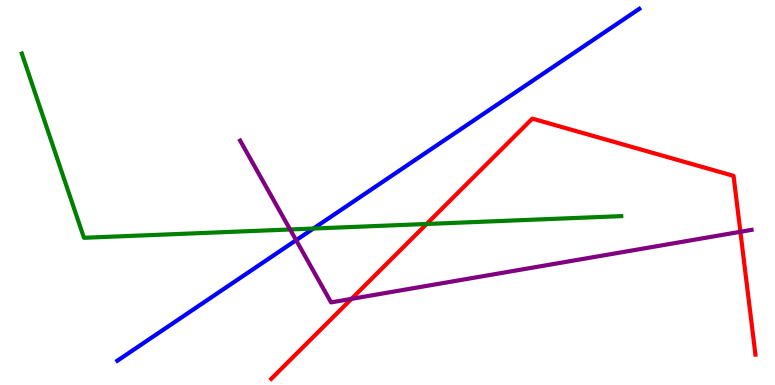[{'lines': ['blue', 'red'], 'intersections': []}, {'lines': ['green', 'red'], 'intersections': [{'x': 5.5, 'y': 4.18}]}, {'lines': ['purple', 'red'], 'intersections': [{'x': 4.54, 'y': 2.24}, {'x': 9.55, 'y': 3.98}]}, {'lines': ['blue', 'green'], 'intersections': [{'x': 4.04, 'y': 4.06}]}, {'lines': ['blue', 'purple'], 'intersections': [{'x': 3.82, 'y': 3.76}]}, {'lines': ['green', 'purple'], 'intersections': [{'x': 3.74, 'y': 4.04}]}]